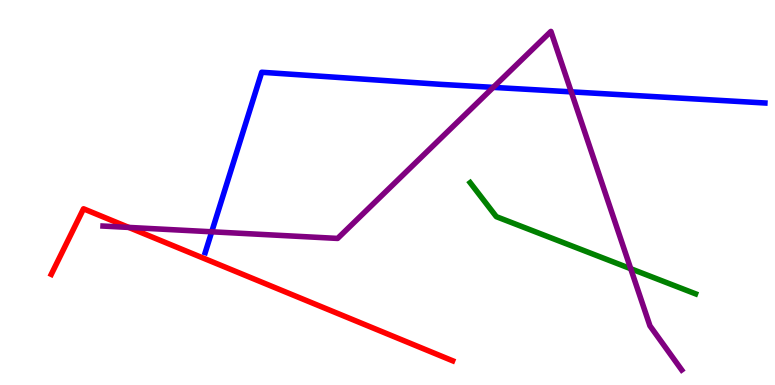[{'lines': ['blue', 'red'], 'intersections': []}, {'lines': ['green', 'red'], 'intersections': []}, {'lines': ['purple', 'red'], 'intersections': [{'x': 1.66, 'y': 4.09}]}, {'lines': ['blue', 'green'], 'intersections': []}, {'lines': ['blue', 'purple'], 'intersections': [{'x': 2.73, 'y': 3.98}, {'x': 6.36, 'y': 7.73}, {'x': 7.37, 'y': 7.61}]}, {'lines': ['green', 'purple'], 'intersections': [{'x': 8.14, 'y': 3.02}]}]